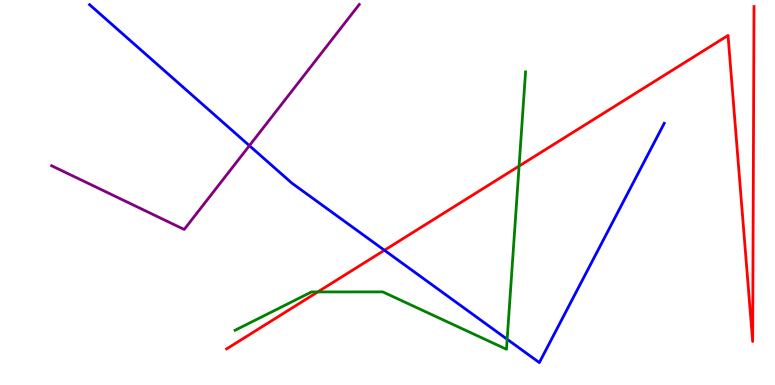[{'lines': ['blue', 'red'], 'intersections': [{'x': 4.96, 'y': 3.5}]}, {'lines': ['green', 'red'], 'intersections': [{'x': 4.1, 'y': 2.42}, {'x': 6.7, 'y': 5.69}]}, {'lines': ['purple', 'red'], 'intersections': []}, {'lines': ['blue', 'green'], 'intersections': [{'x': 6.54, 'y': 1.19}]}, {'lines': ['blue', 'purple'], 'intersections': [{'x': 3.22, 'y': 6.22}]}, {'lines': ['green', 'purple'], 'intersections': []}]